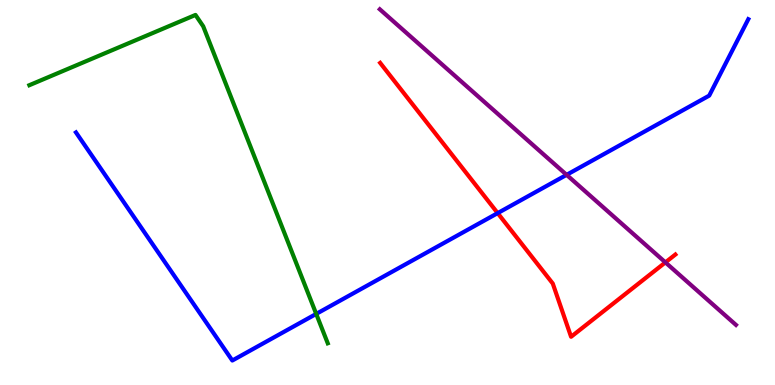[{'lines': ['blue', 'red'], 'intersections': [{'x': 6.42, 'y': 4.46}]}, {'lines': ['green', 'red'], 'intersections': []}, {'lines': ['purple', 'red'], 'intersections': [{'x': 8.59, 'y': 3.18}]}, {'lines': ['blue', 'green'], 'intersections': [{'x': 4.08, 'y': 1.85}]}, {'lines': ['blue', 'purple'], 'intersections': [{'x': 7.31, 'y': 5.46}]}, {'lines': ['green', 'purple'], 'intersections': []}]